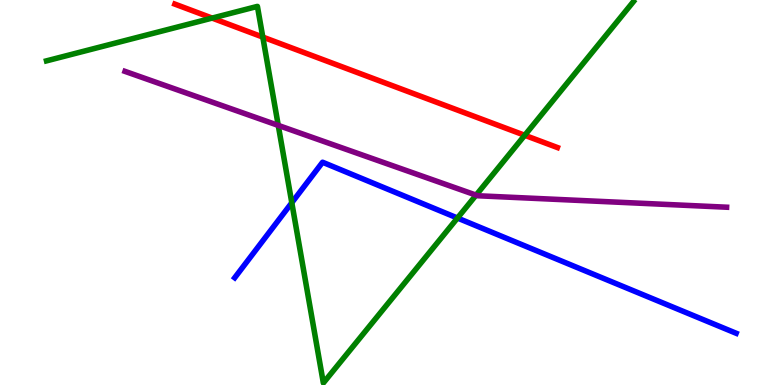[{'lines': ['blue', 'red'], 'intersections': []}, {'lines': ['green', 'red'], 'intersections': [{'x': 2.74, 'y': 9.53}, {'x': 3.39, 'y': 9.04}, {'x': 6.77, 'y': 6.49}]}, {'lines': ['purple', 'red'], 'intersections': []}, {'lines': ['blue', 'green'], 'intersections': [{'x': 3.77, 'y': 4.73}, {'x': 5.9, 'y': 4.34}]}, {'lines': ['blue', 'purple'], 'intersections': []}, {'lines': ['green', 'purple'], 'intersections': [{'x': 3.59, 'y': 6.74}, {'x': 6.14, 'y': 4.93}]}]